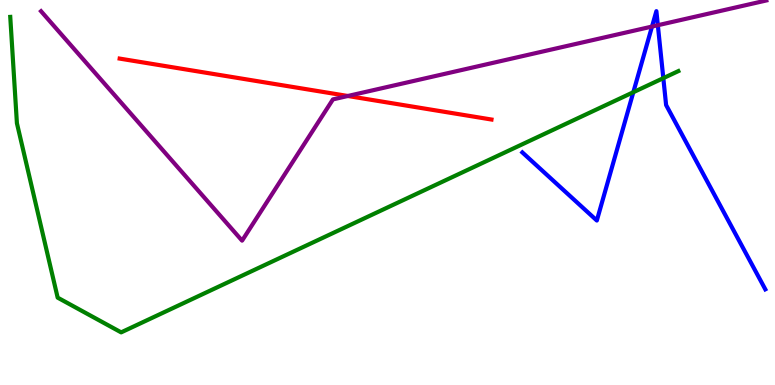[{'lines': ['blue', 'red'], 'intersections': []}, {'lines': ['green', 'red'], 'intersections': []}, {'lines': ['purple', 'red'], 'intersections': [{'x': 4.49, 'y': 7.51}]}, {'lines': ['blue', 'green'], 'intersections': [{'x': 8.17, 'y': 7.6}, {'x': 8.56, 'y': 7.97}]}, {'lines': ['blue', 'purple'], 'intersections': [{'x': 8.41, 'y': 9.31}, {'x': 8.49, 'y': 9.34}]}, {'lines': ['green', 'purple'], 'intersections': []}]